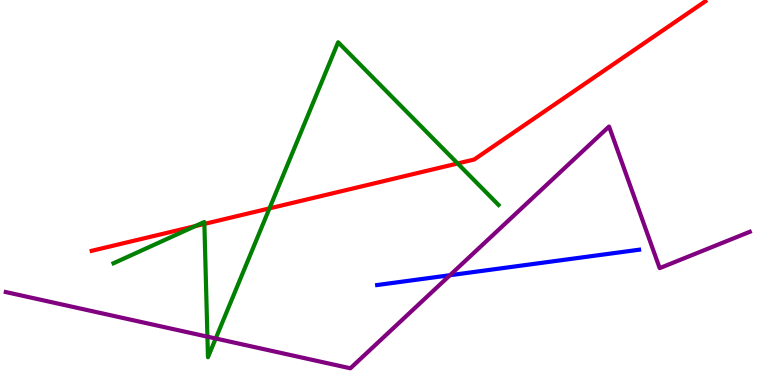[{'lines': ['blue', 'red'], 'intersections': []}, {'lines': ['green', 'red'], 'intersections': [{'x': 2.52, 'y': 4.13}, {'x': 2.64, 'y': 4.18}, {'x': 3.48, 'y': 4.59}, {'x': 5.91, 'y': 5.75}]}, {'lines': ['purple', 'red'], 'intersections': []}, {'lines': ['blue', 'green'], 'intersections': []}, {'lines': ['blue', 'purple'], 'intersections': [{'x': 5.81, 'y': 2.85}]}, {'lines': ['green', 'purple'], 'intersections': [{'x': 2.68, 'y': 1.26}, {'x': 2.78, 'y': 1.21}]}]